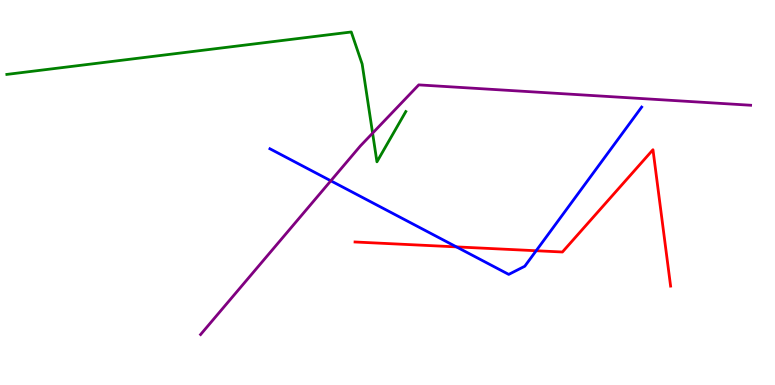[{'lines': ['blue', 'red'], 'intersections': [{'x': 5.89, 'y': 3.59}, {'x': 6.92, 'y': 3.49}]}, {'lines': ['green', 'red'], 'intersections': []}, {'lines': ['purple', 'red'], 'intersections': []}, {'lines': ['blue', 'green'], 'intersections': []}, {'lines': ['blue', 'purple'], 'intersections': [{'x': 4.27, 'y': 5.3}]}, {'lines': ['green', 'purple'], 'intersections': [{'x': 4.81, 'y': 6.54}]}]